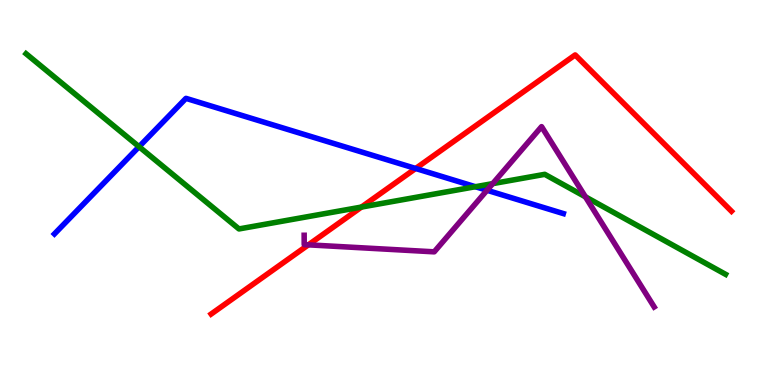[{'lines': ['blue', 'red'], 'intersections': [{'x': 5.36, 'y': 5.62}]}, {'lines': ['green', 'red'], 'intersections': [{'x': 4.66, 'y': 4.62}]}, {'lines': ['purple', 'red'], 'intersections': [{'x': 3.98, 'y': 3.64}]}, {'lines': ['blue', 'green'], 'intersections': [{'x': 1.79, 'y': 6.19}, {'x': 6.13, 'y': 5.15}]}, {'lines': ['blue', 'purple'], 'intersections': [{'x': 6.28, 'y': 5.06}]}, {'lines': ['green', 'purple'], 'intersections': [{'x': 6.36, 'y': 5.23}, {'x': 7.55, 'y': 4.89}]}]